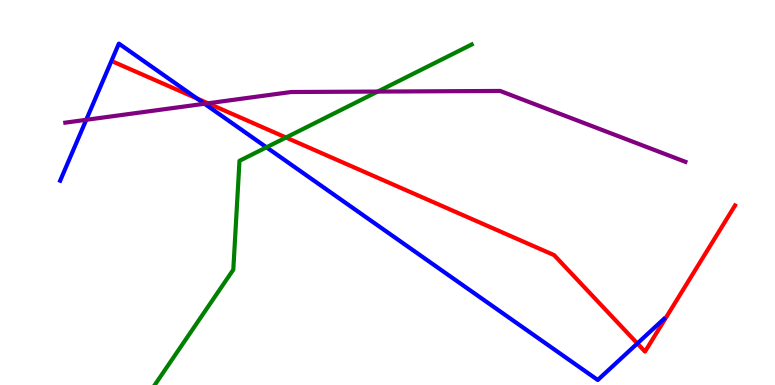[{'lines': ['blue', 'red'], 'intersections': [{'x': 2.54, 'y': 7.44}, {'x': 8.22, 'y': 1.08}]}, {'lines': ['green', 'red'], 'intersections': [{'x': 3.69, 'y': 6.43}]}, {'lines': ['purple', 'red'], 'intersections': [{'x': 2.68, 'y': 7.32}]}, {'lines': ['blue', 'green'], 'intersections': [{'x': 3.44, 'y': 6.17}]}, {'lines': ['blue', 'purple'], 'intersections': [{'x': 1.11, 'y': 6.89}, {'x': 2.64, 'y': 7.3}]}, {'lines': ['green', 'purple'], 'intersections': [{'x': 4.87, 'y': 7.62}]}]